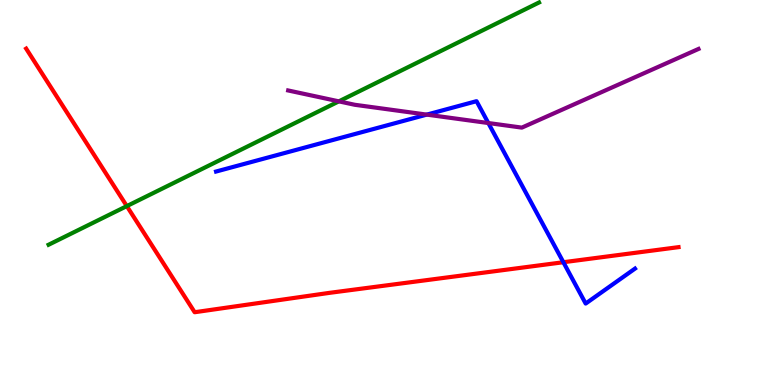[{'lines': ['blue', 'red'], 'intersections': [{'x': 7.27, 'y': 3.19}]}, {'lines': ['green', 'red'], 'intersections': [{'x': 1.64, 'y': 4.65}]}, {'lines': ['purple', 'red'], 'intersections': []}, {'lines': ['blue', 'green'], 'intersections': []}, {'lines': ['blue', 'purple'], 'intersections': [{'x': 5.51, 'y': 7.02}, {'x': 6.3, 'y': 6.8}]}, {'lines': ['green', 'purple'], 'intersections': [{'x': 4.37, 'y': 7.37}]}]